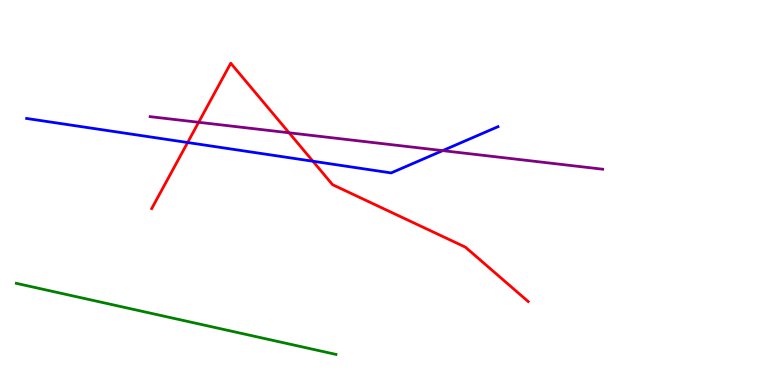[{'lines': ['blue', 'red'], 'intersections': [{'x': 2.42, 'y': 6.3}, {'x': 4.04, 'y': 5.81}]}, {'lines': ['green', 'red'], 'intersections': []}, {'lines': ['purple', 'red'], 'intersections': [{'x': 2.56, 'y': 6.82}, {'x': 3.73, 'y': 6.55}]}, {'lines': ['blue', 'green'], 'intersections': []}, {'lines': ['blue', 'purple'], 'intersections': [{'x': 5.71, 'y': 6.09}]}, {'lines': ['green', 'purple'], 'intersections': []}]